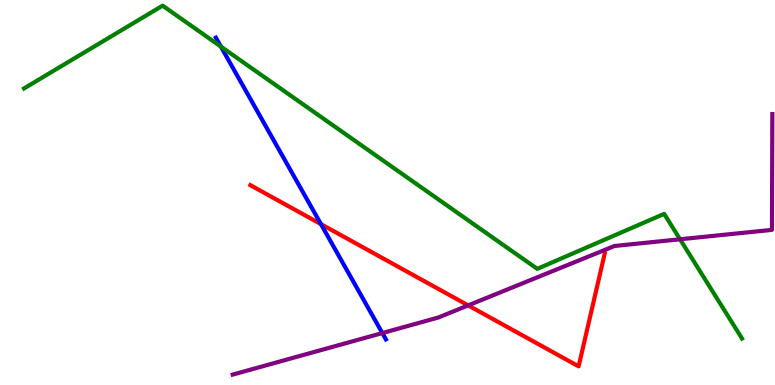[{'lines': ['blue', 'red'], 'intersections': [{'x': 4.14, 'y': 4.18}]}, {'lines': ['green', 'red'], 'intersections': []}, {'lines': ['purple', 'red'], 'intersections': [{'x': 6.04, 'y': 2.07}]}, {'lines': ['blue', 'green'], 'intersections': [{'x': 2.85, 'y': 8.79}]}, {'lines': ['blue', 'purple'], 'intersections': [{'x': 4.93, 'y': 1.35}]}, {'lines': ['green', 'purple'], 'intersections': [{'x': 8.77, 'y': 3.78}]}]